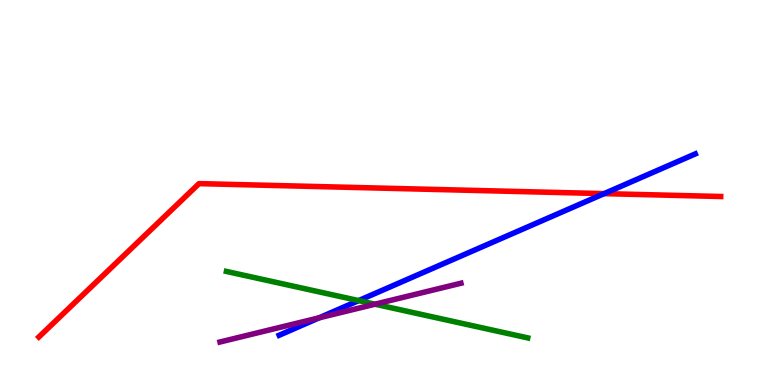[{'lines': ['blue', 'red'], 'intersections': [{'x': 7.8, 'y': 4.97}]}, {'lines': ['green', 'red'], 'intersections': []}, {'lines': ['purple', 'red'], 'intersections': []}, {'lines': ['blue', 'green'], 'intersections': [{'x': 4.63, 'y': 2.19}]}, {'lines': ['blue', 'purple'], 'intersections': [{'x': 4.12, 'y': 1.75}]}, {'lines': ['green', 'purple'], 'intersections': [{'x': 4.84, 'y': 2.1}]}]